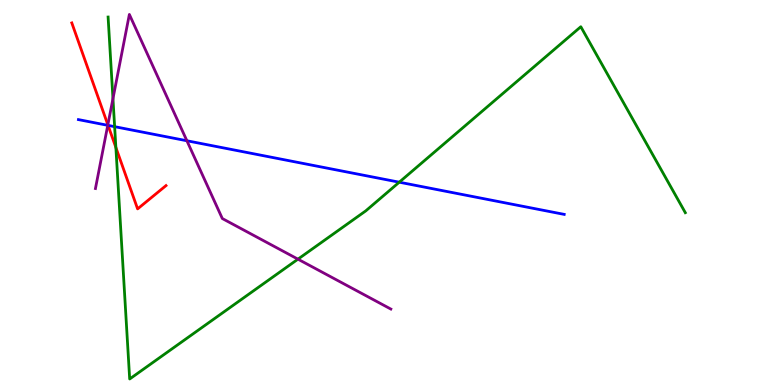[{'lines': ['blue', 'red'], 'intersections': [{'x': 1.39, 'y': 6.74}]}, {'lines': ['green', 'red'], 'intersections': [{'x': 1.5, 'y': 6.17}]}, {'lines': ['purple', 'red'], 'intersections': [{'x': 1.39, 'y': 6.76}]}, {'lines': ['blue', 'green'], 'intersections': [{'x': 1.48, 'y': 6.71}, {'x': 5.15, 'y': 5.27}]}, {'lines': ['blue', 'purple'], 'intersections': [{'x': 1.39, 'y': 6.74}, {'x': 2.41, 'y': 6.34}]}, {'lines': ['green', 'purple'], 'intersections': [{'x': 1.46, 'y': 7.44}, {'x': 3.84, 'y': 3.27}]}]